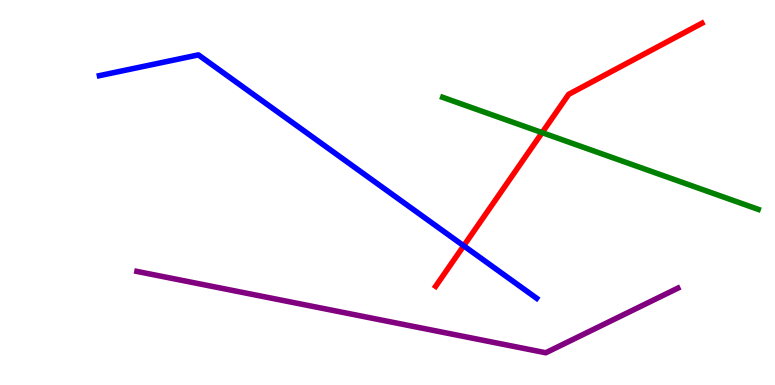[{'lines': ['blue', 'red'], 'intersections': [{'x': 5.98, 'y': 3.62}]}, {'lines': ['green', 'red'], 'intersections': [{'x': 7.0, 'y': 6.55}]}, {'lines': ['purple', 'red'], 'intersections': []}, {'lines': ['blue', 'green'], 'intersections': []}, {'lines': ['blue', 'purple'], 'intersections': []}, {'lines': ['green', 'purple'], 'intersections': []}]